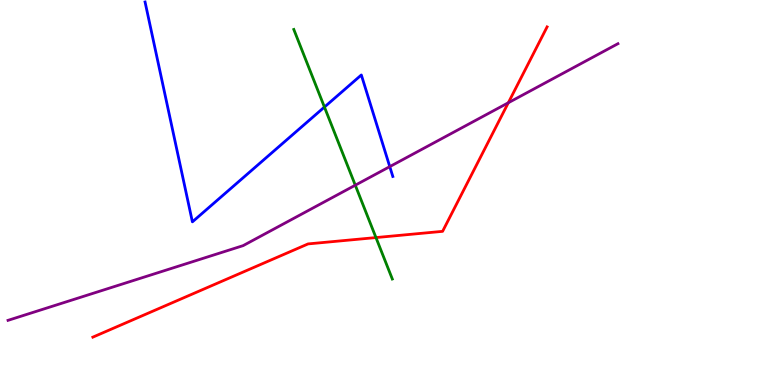[{'lines': ['blue', 'red'], 'intersections': []}, {'lines': ['green', 'red'], 'intersections': [{'x': 4.85, 'y': 3.83}]}, {'lines': ['purple', 'red'], 'intersections': [{'x': 6.56, 'y': 7.33}]}, {'lines': ['blue', 'green'], 'intersections': [{'x': 4.19, 'y': 7.22}]}, {'lines': ['blue', 'purple'], 'intersections': [{'x': 5.03, 'y': 5.67}]}, {'lines': ['green', 'purple'], 'intersections': [{'x': 4.58, 'y': 5.19}]}]